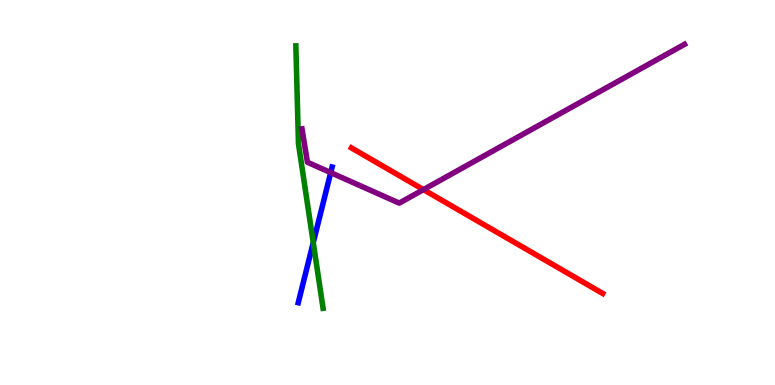[{'lines': ['blue', 'red'], 'intersections': []}, {'lines': ['green', 'red'], 'intersections': []}, {'lines': ['purple', 'red'], 'intersections': [{'x': 5.46, 'y': 5.07}]}, {'lines': ['blue', 'green'], 'intersections': [{'x': 4.04, 'y': 3.7}]}, {'lines': ['blue', 'purple'], 'intersections': [{'x': 4.27, 'y': 5.52}]}, {'lines': ['green', 'purple'], 'intersections': []}]